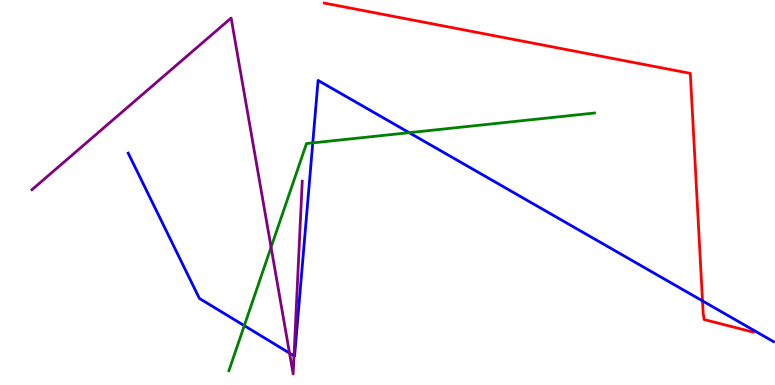[{'lines': ['blue', 'red'], 'intersections': [{'x': 9.06, 'y': 2.18}]}, {'lines': ['green', 'red'], 'intersections': []}, {'lines': ['purple', 'red'], 'intersections': []}, {'lines': ['blue', 'green'], 'intersections': [{'x': 3.15, 'y': 1.54}, {'x': 4.04, 'y': 6.29}, {'x': 5.28, 'y': 6.55}]}, {'lines': ['blue', 'purple'], 'intersections': [{'x': 3.74, 'y': 0.828}, {'x': 3.79, 'y': 0.758}]}, {'lines': ['green', 'purple'], 'intersections': [{'x': 3.5, 'y': 3.58}]}]